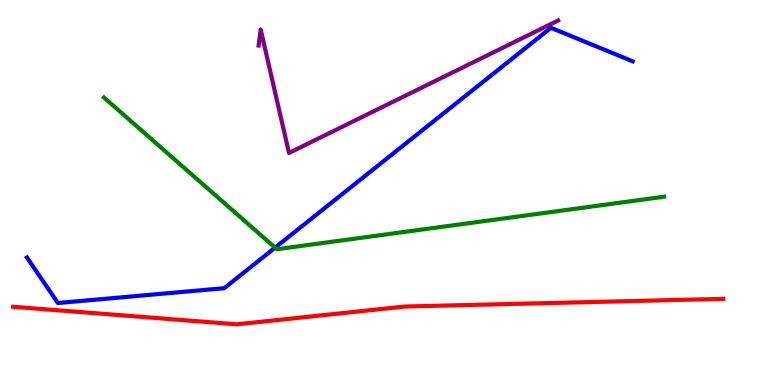[{'lines': ['blue', 'red'], 'intersections': []}, {'lines': ['green', 'red'], 'intersections': []}, {'lines': ['purple', 'red'], 'intersections': []}, {'lines': ['blue', 'green'], 'intersections': [{'x': 3.55, 'y': 3.57}]}, {'lines': ['blue', 'purple'], 'intersections': []}, {'lines': ['green', 'purple'], 'intersections': []}]